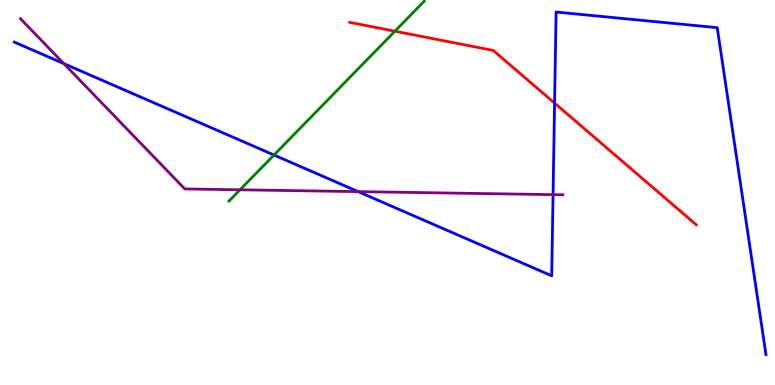[{'lines': ['blue', 'red'], 'intersections': [{'x': 7.16, 'y': 7.32}]}, {'lines': ['green', 'red'], 'intersections': [{'x': 5.1, 'y': 9.19}]}, {'lines': ['purple', 'red'], 'intersections': []}, {'lines': ['blue', 'green'], 'intersections': [{'x': 3.54, 'y': 5.97}]}, {'lines': ['blue', 'purple'], 'intersections': [{'x': 0.824, 'y': 8.35}, {'x': 4.62, 'y': 5.02}, {'x': 7.14, 'y': 4.94}]}, {'lines': ['green', 'purple'], 'intersections': [{'x': 3.1, 'y': 5.07}]}]